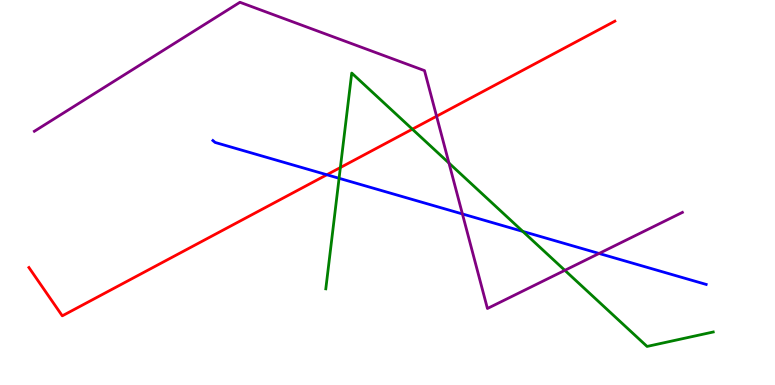[{'lines': ['blue', 'red'], 'intersections': [{'x': 4.22, 'y': 5.46}]}, {'lines': ['green', 'red'], 'intersections': [{'x': 4.39, 'y': 5.65}, {'x': 5.32, 'y': 6.64}]}, {'lines': ['purple', 'red'], 'intersections': [{'x': 5.63, 'y': 6.98}]}, {'lines': ['blue', 'green'], 'intersections': [{'x': 4.38, 'y': 5.37}, {'x': 6.75, 'y': 3.99}]}, {'lines': ['blue', 'purple'], 'intersections': [{'x': 5.97, 'y': 4.44}, {'x': 7.73, 'y': 3.42}]}, {'lines': ['green', 'purple'], 'intersections': [{'x': 5.79, 'y': 5.76}, {'x': 7.29, 'y': 2.98}]}]